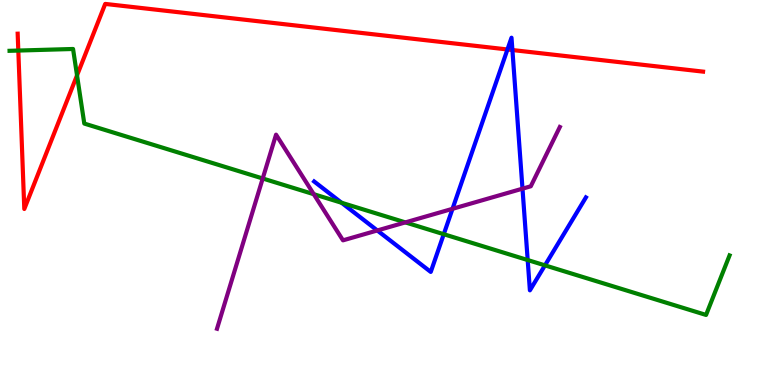[{'lines': ['blue', 'red'], 'intersections': [{'x': 6.55, 'y': 8.72}, {'x': 6.61, 'y': 8.7}]}, {'lines': ['green', 'red'], 'intersections': [{'x': 0.236, 'y': 8.69}, {'x': 0.994, 'y': 8.04}]}, {'lines': ['purple', 'red'], 'intersections': []}, {'lines': ['blue', 'green'], 'intersections': [{'x': 4.41, 'y': 4.73}, {'x': 5.73, 'y': 3.92}, {'x': 6.81, 'y': 3.25}, {'x': 7.03, 'y': 3.11}]}, {'lines': ['blue', 'purple'], 'intersections': [{'x': 4.87, 'y': 4.01}, {'x': 5.84, 'y': 4.58}, {'x': 6.74, 'y': 5.1}]}, {'lines': ['green', 'purple'], 'intersections': [{'x': 3.39, 'y': 5.36}, {'x': 4.05, 'y': 4.96}, {'x': 5.23, 'y': 4.22}]}]